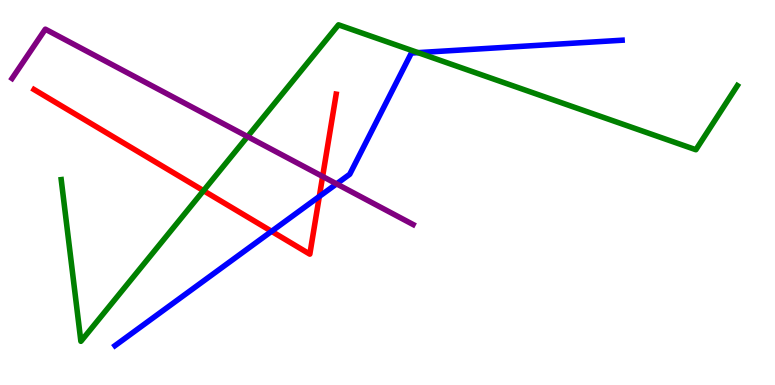[{'lines': ['blue', 'red'], 'intersections': [{'x': 3.5, 'y': 3.99}, {'x': 4.12, 'y': 4.9}]}, {'lines': ['green', 'red'], 'intersections': [{'x': 2.63, 'y': 5.05}]}, {'lines': ['purple', 'red'], 'intersections': [{'x': 4.16, 'y': 5.42}]}, {'lines': ['blue', 'green'], 'intersections': [{'x': 5.39, 'y': 8.63}]}, {'lines': ['blue', 'purple'], 'intersections': [{'x': 4.34, 'y': 5.22}]}, {'lines': ['green', 'purple'], 'intersections': [{'x': 3.19, 'y': 6.45}]}]